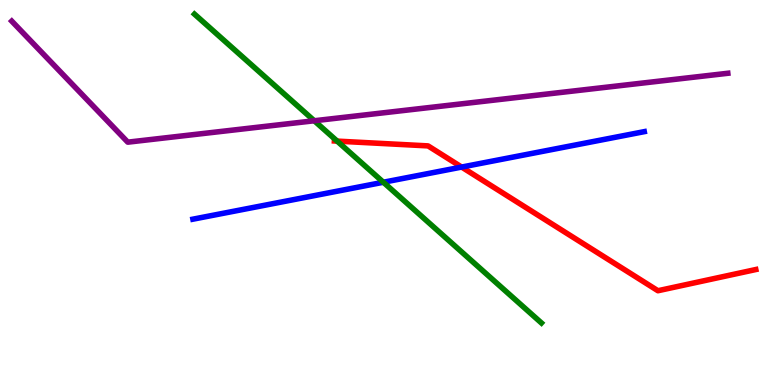[{'lines': ['blue', 'red'], 'intersections': [{'x': 5.96, 'y': 5.66}]}, {'lines': ['green', 'red'], 'intersections': [{'x': 4.35, 'y': 6.33}]}, {'lines': ['purple', 'red'], 'intersections': []}, {'lines': ['blue', 'green'], 'intersections': [{'x': 4.95, 'y': 5.27}]}, {'lines': ['blue', 'purple'], 'intersections': []}, {'lines': ['green', 'purple'], 'intersections': [{'x': 4.06, 'y': 6.86}]}]